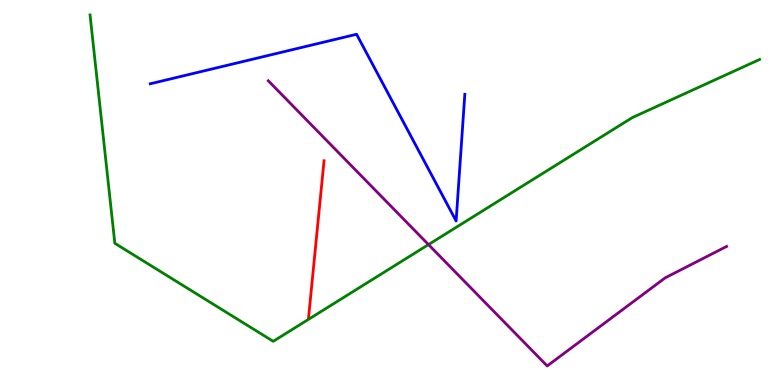[{'lines': ['blue', 'red'], 'intersections': []}, {'lines': ['green', 'red'], 'intersections': []}, {'lines': ['purple', 'red'], 'intersections': []}, {'lines': ['blue', 'green'], 'intersections': []}, {'lines': ['blue', 'purple'], 'intersections': []}, {'lines': ['green', 'purple'], 'intersections': [{'x': 5.53, 'y': 3.65}]}]